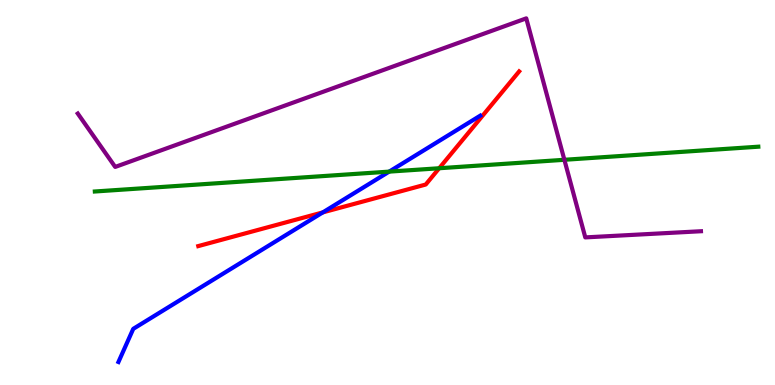[{'lines': ['blue', 'red'], 'intersections': [{'x': 4.17, 'y': 4.48}]}, {'lines': ['green', 'red'], 'intersections': [{'x': 5.67, 'y': 5.63}]}, {'lines': ['purple', 'red'], 'intersections': []}, {'lines': ['blue', 'green'], 'intersections': [{'x': 5.02, 'y': 5.54}]}, {'lines': ['blue', 'purple'], 'intersections': []}, {'lines': ['green', 'purple'], 'intersections': [{'x': 7.28, 'y': 5.85}]}]